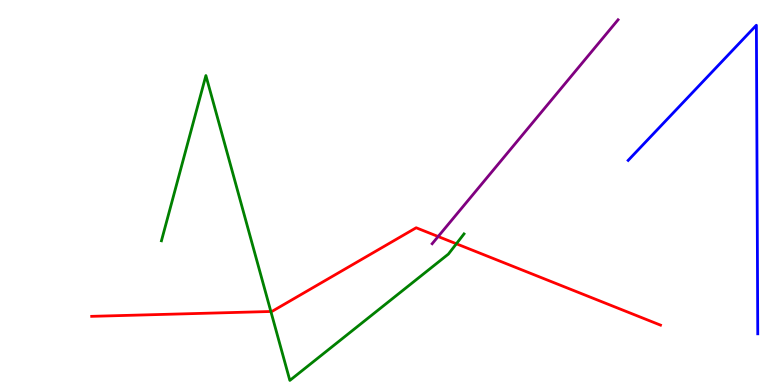[{'lines': ['blue', 'red'], 'intersections': []}, {'lines': ['green', 'red'], 'intersections': [{'x': 3.49, 'y': 1.91}, {'x': 5.89, 'y': 3.67}]}, {'lines': ['purple', 'red'], 'intersections': [{'x': 5.65, 'y': 3.86}]}, {'lines': ['blue', 'green'], 'intersections': []}, {'lines': ['blue', 'purple'], 'intersections': []}, {'lines': ['green', 'purple'], 'intersections': []}]